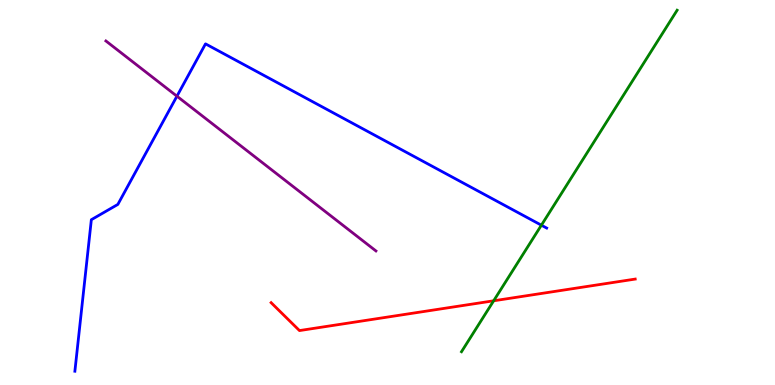[{'lines': ['blue', 'red'], 'intersections': []}, {'lines': ['green', 'red'], 'intersections': [{'x': 6.37, 'y': 2.19}]}, {'lines': ['purple', 'red'], 'intersections': []}, {'lines': ['blue', 'green'], 'intersections': [{'x': 6.99, 'y': 4.15}]}, {'lines': ['blue', 'purple'], 'intersections': [{'x': 2.28, 'y': 7.5}]}, {'lines': ['green', 'purple'], 'intersections': []}]